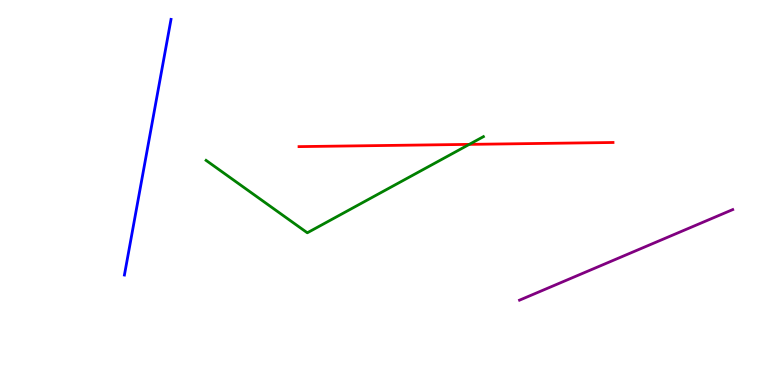[{'lines': ['blue', 'red'], 'intersections': []}, {'lines': ['green', 'red'], 'intersections': [{'x': 6.06, 'y': 6.25}]}, {'lines': ['purple', 'red'], 'intersections': []}, {'lines': ['blue', 'green'], 'intersections': []}, {'lines': ['blue', 'purple'], 'intersections': []}, {'lines': ['green', 'purple'], 'intersections': []}]